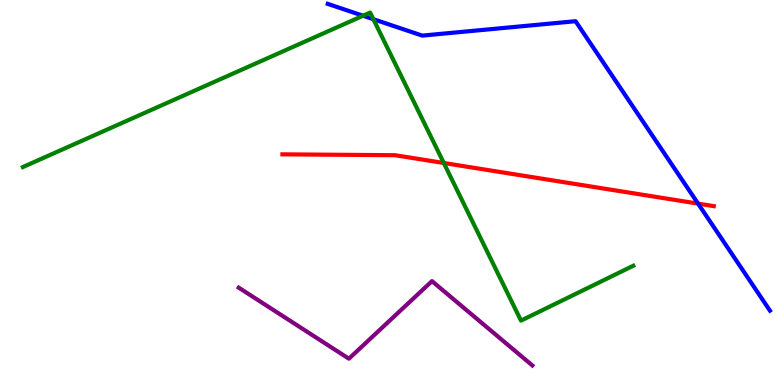[{'lines': ['blue', 'red'], 'intersections': [{'x': 9.01, 'y': 4.71}]}, {'lines': ['green', 'red'], 'intersections': [{'x': 5.73, 'y': 5.77}]}, {'lines': ['purple', 'red'], 'intersections': []}, {'lines': ['blue', 'green'], 'intersections': [{'x': 4.68, 'y': 9.59}, {'x': 4.82, 'y': 9.5}]}, {'lines': ['blue', 'purple'], 'intersections': []}, {'lines': ['green', 'purple'], 'intersections': []}]